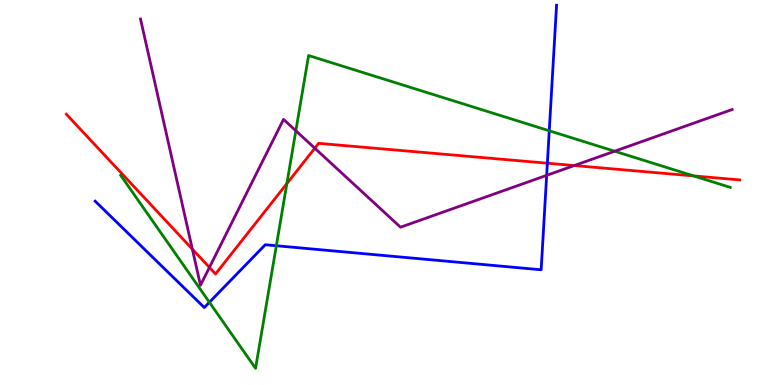[{'lines': ['blue', 'red'], 'intersections': [{'x': 7.06, 'y': 5.76}]}, {'lines': ['green', 'red'], 'intersections': [{'x': 3.7, 'y': 5.23}, {'x': 8.95, 'y': 5.43}]}, {'lines': ['purple', 'red'], 'intersections': [{'x': 2.48, 'y': 3.53}, {'x': 2.7, 'y': 3.05}, {'x': 4.06, 'y': 6.15}, {'x': 7.41, 'y': 5.7}]}, {'lines': ['blue', 'green'], 'intersections': [{'x': 2.7, 'y': 2.15}, {'x': 3.57, 'y': 3.62}, {'x': 7.09, 'y': 6.6}]}, {'lines': ['blue', 'purple'], 'intersections': [{'x': 7.05, 'y': 5.45}]}, {'lines': ['green', 'purple'], 'intersections': [{'x': 3.82, 'y': 6.6}, {'x': 7.93, 'y': 6.07}]}]